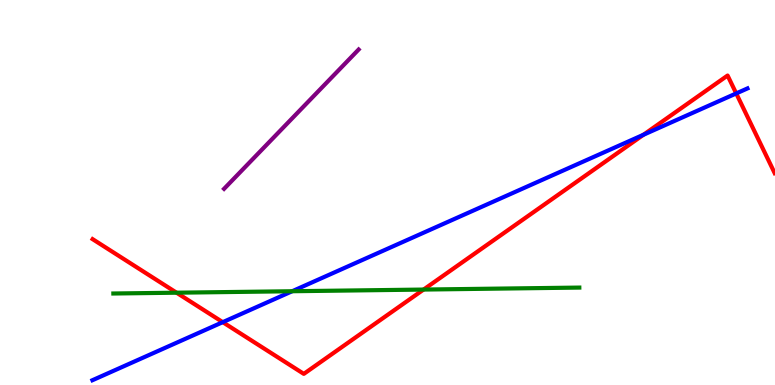[{'lines': ['blue', 'red'], 'intersections': [{'x': 2.87, 'y': 1.63}, {'x': 8.3, 'y': 6.5}, {'x': 9.5, 'y': 7.57}]}, {'lines': ['green', 'red'], 'intersections': [{'x': 2.28, 'y': 2.4}, {'x': 5.47, 'y': 2.48}]}, {'lines': ['purple', 'red'], 'intersections': []}, {'lines': ['blue', 'green'], 'intersections': [{'x': 3.77, 'y': 2.44}]}, {'lines': ['blue', 'purple'], 'intersections': []}, {'lines': ['green', 'purple'], 'intersections': []}]